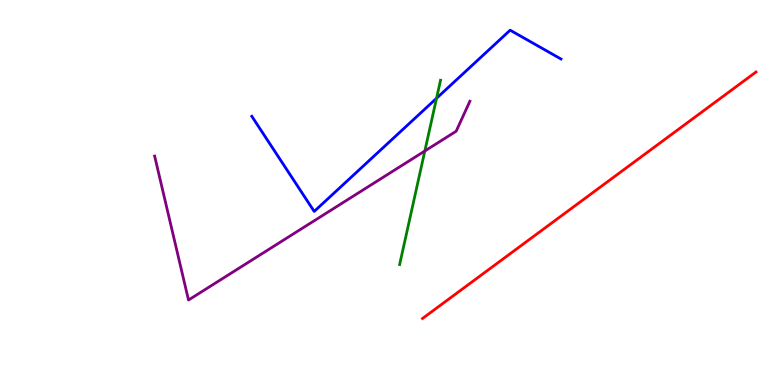[{'lines': ['blue', 'red'], 'intersections': []}, {'lines': ['green', 'red'], 'intersections': []}, {'lines': ['purple', 'red'], 'intersections': []}, {'lines': ['blue', 'green'], 'intersections': [{'x': 5.63, 'y': 7.45}]}, {'lines': ['blue', 'purple'], 'intersections': []}, {'lines': ['green', 'purple'], 'intersections': [{'x': 5.48, 'y': 6.08}]}]